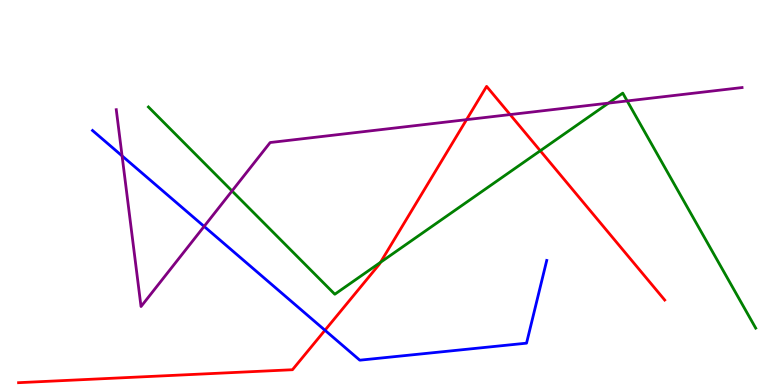[{'lines': ['blue', 'red'], 'intersections': [{'x': 4.19, 'y': 1.42}]}, {'lines': ['green', 'red'], 'intersections': [{'x': 4.91, 'y': 3.19}, {'x': 6.97, 'y': 6.08}]}, {'lines': ['purple', 'red'], 'intersections': [{'x': 6.02, 'y': 6.89}, {'x': 6.58, 'y': 7.02}]}, {'lines': ['blue', 'green'], 'intersections': []}, {'lines': ['blue', 'purple'], 'intersections': [{'x': 1.58, 'y': 5.95}, {'x': 2.63, 'y': 4.12}]}, {'lines': ['green', 'purple'], 'intersections': [{'x': 2.99, 'y': 5.04}, {'x': 7.85, 'y': 7.32}, {'x': 8.09, 'y': 7.38}]}]